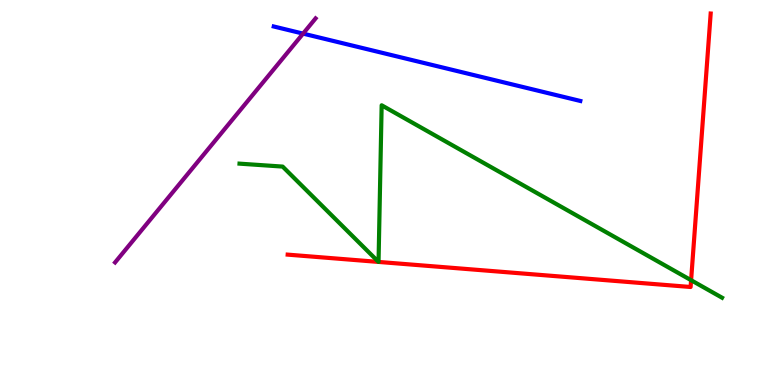[{'lines': ['blue', 'red'], 'intersections': []}, {'lines': ['green', 'red'], 'intersections': [{'x': 4.88, 'y': 3.2}, {'x': 4.88, 'y': 3.2}, {'x': 8.92, 'y': 2.72}]}, {'lines': ['purple', 'red'], 'intersections': []}, {'lines': ['blue', 'green'], 'intersections': []}, {'lines': ['blue', 'purple'], 'intersections': [{'x': 3.91, 'y': 9.13}]}, {'lines': ['green', 'purple'], 'intersections': []}]